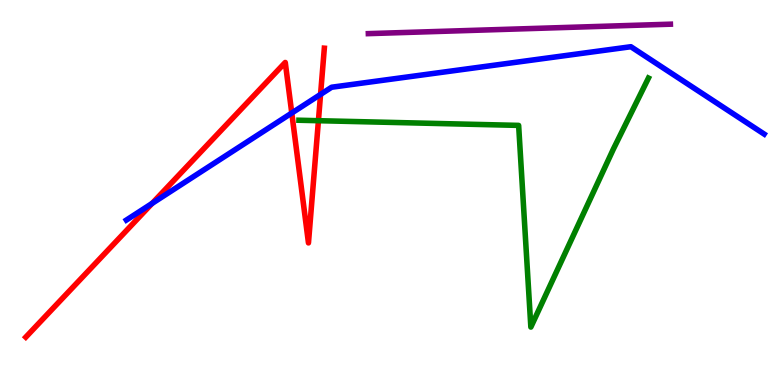[{'lines': ['blue', 'red'], 'intersections': [{'x': 1.96, 'y': 4.72}, {'x': 3.76, 'y': 7.06}, {'x': 4.14, 'y': 7.55}]}, {'lines': ['green', 'red'], 'intersections': [{'x': 4.11, 'y': 6.87}]}, {'lines': ['purple', 'red'], 'intersections': []}, {'lines': ['blue', 'green'], 'intersections': []}, {'lines': ['blue', 'purple'], 'intersections': []}, {'lines': ['green', 'purple'], 'intersections': []}]